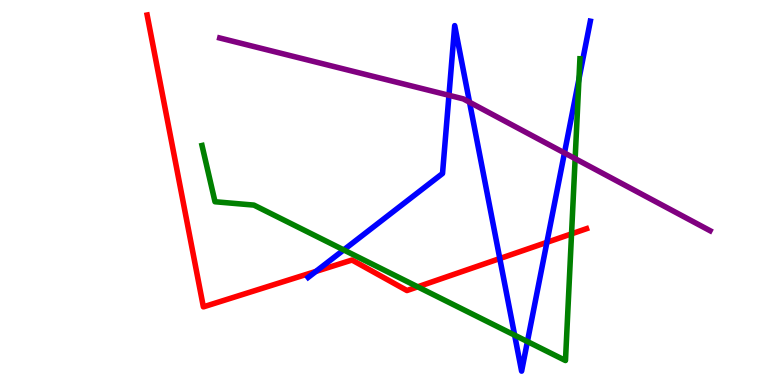[{'lines': ['blue', 'red'], 'intersections': [{'x': 4.08, 'y': 2.95}, {'x': 6.45, 'y': 3.28}, {'x': 7.06, 'y': 3.71}]}, {'lines': ['green', 'red'], 'intersections': [{'x': 5.39, 'y': 2.55}, {'x': 7.37, 'y': 3.93}]}, {'lines': ['purple', 'red'], 'intersections': []}, {'lines': ['blue', 'green'], 'intersections': [{'x': 4.44, 'y': 3.51}, {'x': 6.64, 'y': 1.29}, {'x': 6.81, 'y': 1.13}, {'x': 7.47, 'y': 7.95}]}, {'lines': ['blue', 'purple'], 'intersections': [{'x': 5.79, 'y': 7.52}, {'x': 6.06, 'y': 7.34}, {'x': 7.28, 'y': 6.03}]}, {'lines': ['green', 'purple'], 'intersections': [{'x': 7.42, 'y': 5.88}]}]